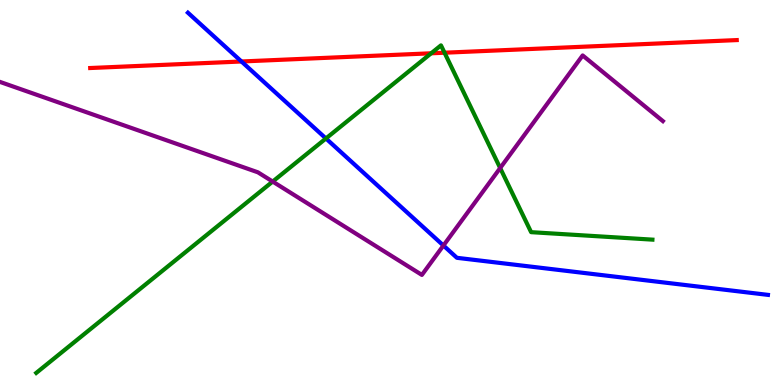[{'lines': ['blue', 'red'], 'intersections': [{'x': 3.12, 'y': 8.4}]}, {'lines': ['green', 'red'], 'intersections': [{'x': 5.56, 'y': 8.62}, {'x': 5.74, 'y': 8.63}]}, {'lines': ['purple', 'red'], 'intersections': []}, {'lines': ['blue', 'green'], 'intersections': [{'x': 4.21, 'y': 6.4}]}, {'lines': ['blue', 'purple'], 'intersections': [{'x': 5.72, 'y': 3.62}]}, {'lines': ['green', 'purple'], 'intersections': [{'x': 3.52, 'y': 5.28}, {'x': 6.45, 'y': 5.64}]}]